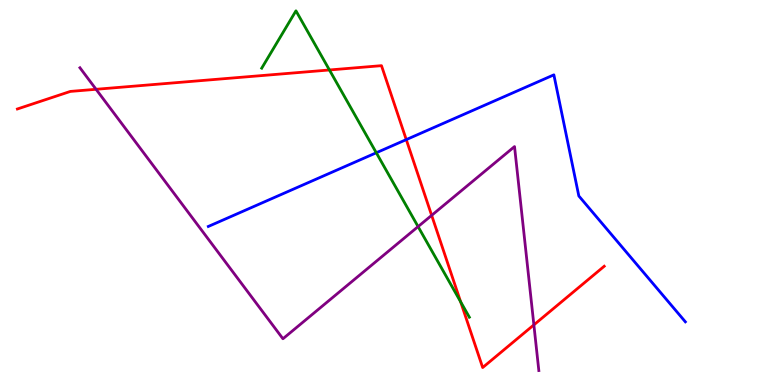[{'lines': ['blue', 'red'], 'intersections': [{'x': 5.24, 'y': 6.37}]}, {'lines': ['green', 'red'], 'intersections': [{'x': 4.25, 'y': 8.18}, {'x': 5.94, 'y': 2.16}]}, {'lines': ['purple', 'red'], 'intersections': [{'x': 1.24, 'y': 7.68}, {'x': 5.57, 'y': 4.41}, {'x': 6.89, 'y': 1.56}]}, {'lines': ['blue', 'green'], 'intersections': [{'x': 4.86, 'y': 6.03}]}, {'lines': ['blue', 'purple'], 'intersections': []}, {'lines': ['green', 'purple'], 'intersections': [{'x': 5.39, 'y': 4.11}]}]